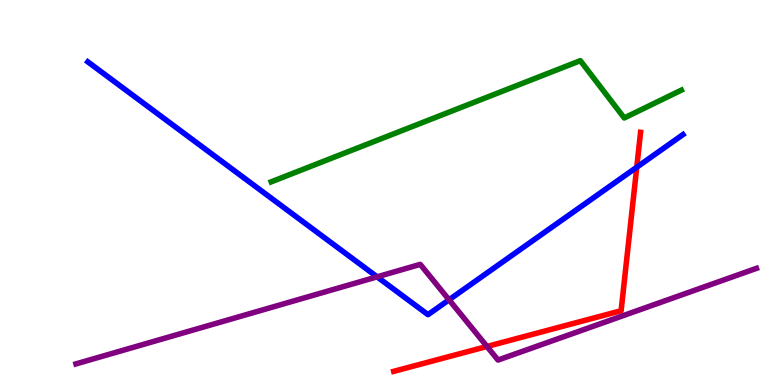[{'lines': ['blue', 'red'], 'intersections': [{'x': 8.22, 'y': 5.66}]}, {'lines': ['green', 'red'], 'intersections': []}, {'lines': ['purple', 'red'], 'intersections': [{'x': 6.28, 'y': 1.0}]}, {'lines': ['blue', 'green'], 'intersections': []}, {'lines': ['blue', 'purple'], 'intersections': [{'x': 4.87, 'y': 2.81}, {'x': 5.79, 'y': 2.21}]}, {'lines': ['green', 'purple'], 'intersections': []}]